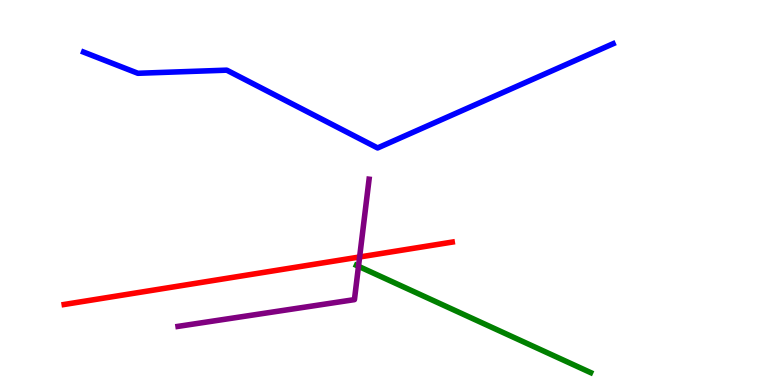[{'lines': ['blue', 'red'], 'intersections': []}, {'lines': ['green', 'red'], 'intersections': []}, {'lines': ['purple', 'red'], 'intersections': [{'x': 4.64, 'y': 3.33}]}, {'lines': ['blue', 'green'], 'intersections': []}, {'lines': ['blue', 'purple'], 'intersections': []}, {'lines': ['green', 'purple'], 'intersections': [{'x': 4.63, 'y': 3.08}]}]